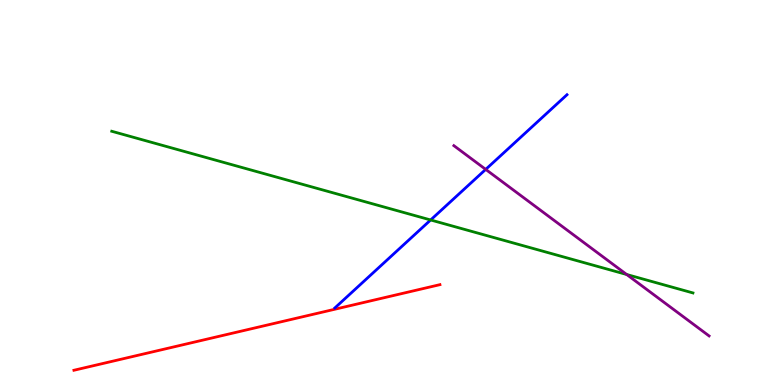[{'lines': ['blue', 'red'], 'intersections': []}, {'lines': ['green', 'red'], 'intersections': []}, {'lines': ['purple', 'red'], 'intersections': []}, {'lines': ['blue', 'green'], 'intersections': [{'x': 5.56, 'y': 4.29}]}, {'lines': ['blue', 'purple'], 'intersections': [{'x': 6.27, 'y': 5.6}]}, {'lines': ['green', 'purple'], 'intersections': [{'x': 8.09, 'y': 2.87}]}]